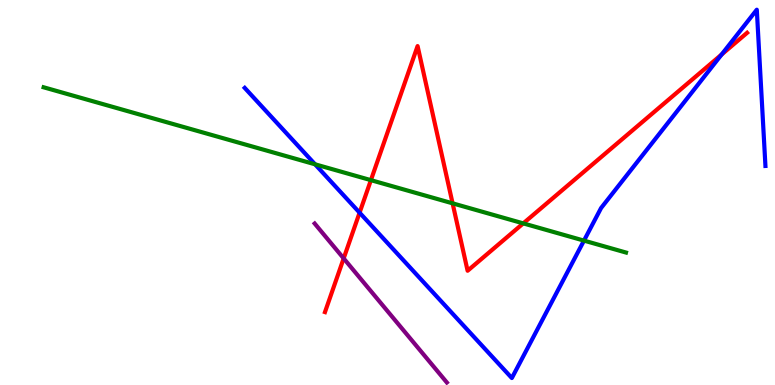[{'lines': ['blue', 'red'], 'intersections': [{'x': 4.64, 'y': 4.48}, {'x': 9.31, 'y': 8.58}]}, {'lines': ['green', 'red'], 'intersections': [{'x': 4.79, 'y': 5.32}, {'x': 5.84, 'y': 4.72}, {'x': 6.75, 'y': 4.2}]}, {'lines': ['purple', 'red'], 'intersections': [{'x': 4.43, 'y': 3.29}]}, {'lines': ['blue', 'green'], 'intersections': [{'x': 4.07, 'y': 5.73}, {'x': 7.54, 'y': 3.75}]}, {'lines': ['blue', 'purple'], 'intersections': []}, {'lines': ['green', 'purple'], 'intersections': []}]